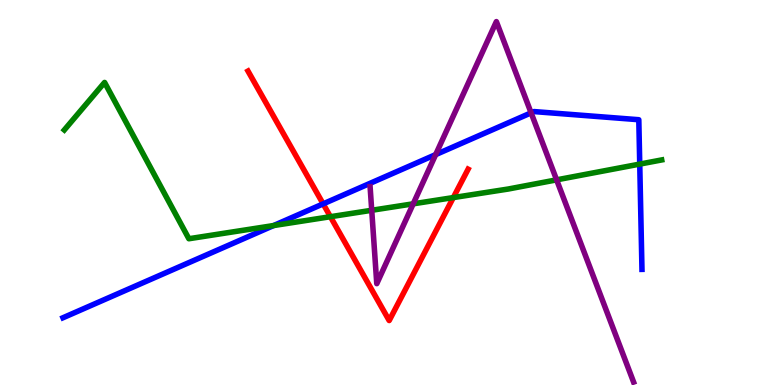[{'lines': ['blue', 'red'], 'intersections': [{'x': 4.17, 'y': 4.7}]}, {'lines': ['green', 'red'], 'intersections': [{'x': 4.26, 'y': 4.37}, {'x': 5.85, 'y': 4.87}]}, {'lines': ['purple', 'red'], 'intersections': []}, {'lines': ['blue', 'green'], 'intersections': [{'x': 3.53, 'y': 4.14}, {'x': 8.25, 'y': 5.74}]}, {'lines': ['blue', 'purple'], 'intersections': [{'x': 5.62, 'y': 5.98}, {'x': 6.85, 'y': 7.07}]}, {'lines': ['green', 'purple'], 'intersections': [{'x': 4.8, 'y': 4.54}, {'x': 5.33, 'y': 4.71}, {'x': 7.18, 'y': 5.33}]}]